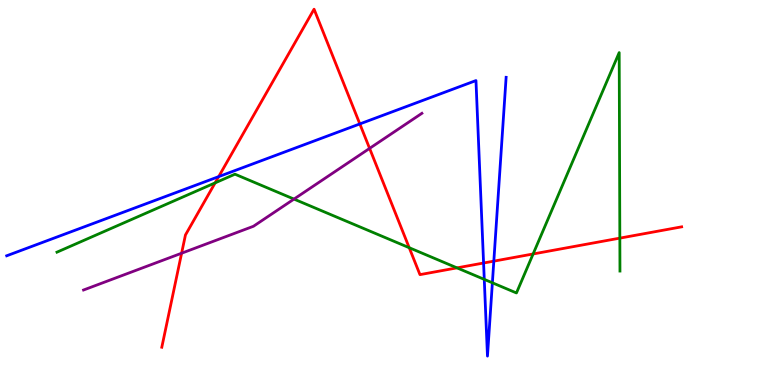[{'lines': ['blue', 'red'], 'intersections': [{'x': 2.82, 'y': 5.41}, {'x': 4.64, 'y': 6.78}, {'x': 6.24, 'y': 3.17}, {'x': 6.37, 'y': 3.22}]}, {'lines': ['green', 'red'], 'intersections': [{'x': 2.78, 'y': 5.25}, {'x': 5.28, 'y': 3.57}, {'x': 5.9, 'y': 3.04}, {'x': 6.88, 'y': 3.4}, {'x': 8.0, 'y': 3.81}]}, {'lines': ['purple', 'red'], 'intersections': [{'x': 2.34, 'y': 3.42}, {'x': 4.77, 'y': 6.15}]}, {'lines': ['blue', 'green'], 'intersections': [{'x': 6.25, 'y': 2.74}, {'x': 6.35, 'y': 2.65}]}, {'lines': ['blue', 'purple'], 'intersections': []}, {'lines': ['green', 'purple'], 'intersections': [{'x': 3.79, 'y': 4.83}]}]